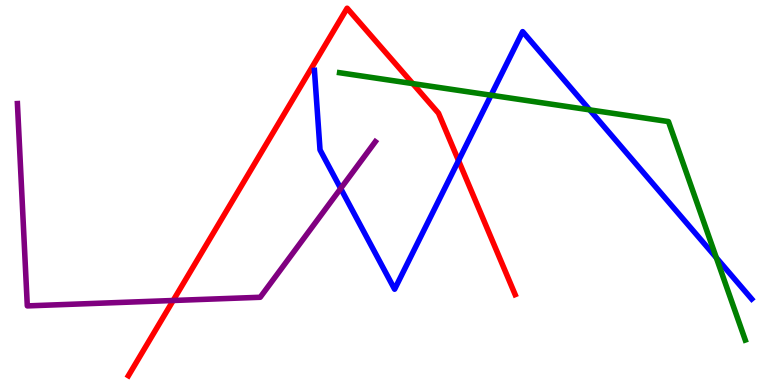[{'lines': ['blue', 'red'], 'intersections': [{'x': 5.92, 'y': 5.83}]}, {'lines': ['green', 'red'], 'intersections': [{'x': 5.33, 'y': 7.83}]}, {'lines': ['purple', 'red'], 'intersections': [{'x': 2.23, 'y': 2.2}]}, {'lines': ['blue', 'green'], 'intersections': [{'x': 6.34, 'y': 7.53}, {'x': 7.61, 'y': 7.15}, {'x': 9.24, 'y': 3.31}]}, {'lines': ['blue', 'purple'], 'intersections': [{'x': 4.4, 'y': 5.1}]}, {'lines': ['green', 'purple'], 'intersections': []}]